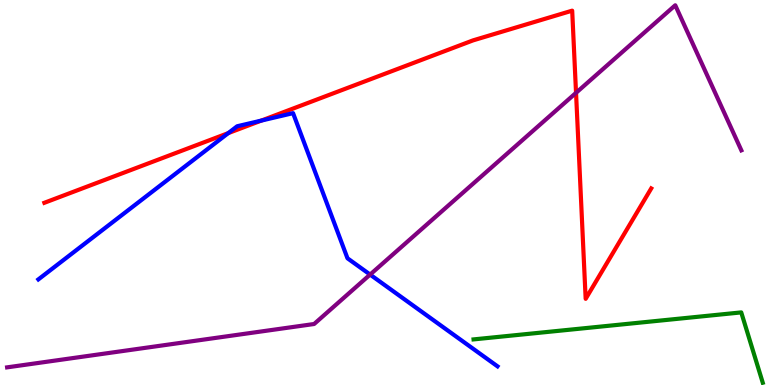[{'lines': ['blue', 'red'], 'intersections': [{'x': 2.95, 'y': 6.54}, {'x': 3.37, 'y': 6.87}]}, {'lines': ['green', 'red'], 'intersections': []}, {'lines': ['purple', 'red'], 'intersections': [{'x': 7.43, 'y': 7.59}]}, {'lines': ['blue', 'green'], 'intersections': []}, {'lines': ['blue', 'purple'], 'intersections': [{'x': 4.78, 'y': 2.87}]}, {'lines': ['green', 'purple'], 'intersections': []}]